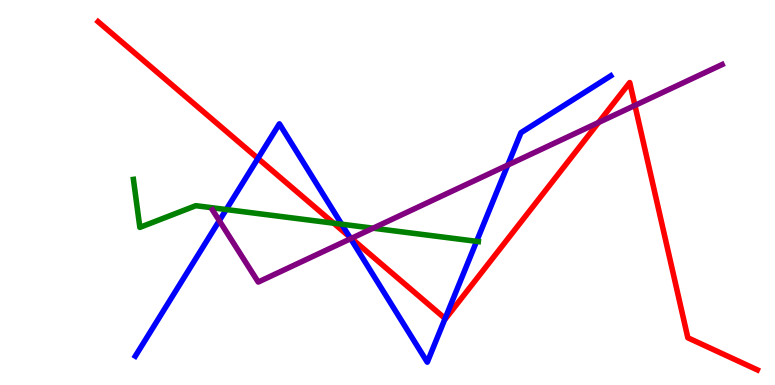[{'lines': ['blue', 'red'], 'intersections': [{'x': 3.33, 'y': 5.89}, {'x': 4.51, 'y': 3.85}, {'x': 5.74, 'y': 1.73}]}, {'lines': ['green', 'red'], 'intersections': [{'x': 4.31, 'y': 4.2}]}, {'lines': ['purple', 'red'], 'intersections': [{'x': 4.53, 'y': 3.81}, {'x': 7.72, 'y': 6.82}, {'x': 8.19, 'y': 7.26}]}, {'lines': ['blue', 'green'], 'intersections': [{'x': 2.92, 'y': 4.56}, {'x': 4.41, 'y': 4.18}, {'x': 6.15, 'y': 3.73}]}, {'lines': ['blue', 'purple'], 'intersections': [{'x': 2.83, 'y': 4.27}, {'x': 4.52, 'y': 3.8}, {'x': 6.55, 'y': 5.71}]}, {'lines': ['green', 'purple'], 'intersections': [{'x': 4.81, 'y': 4.07}]}]